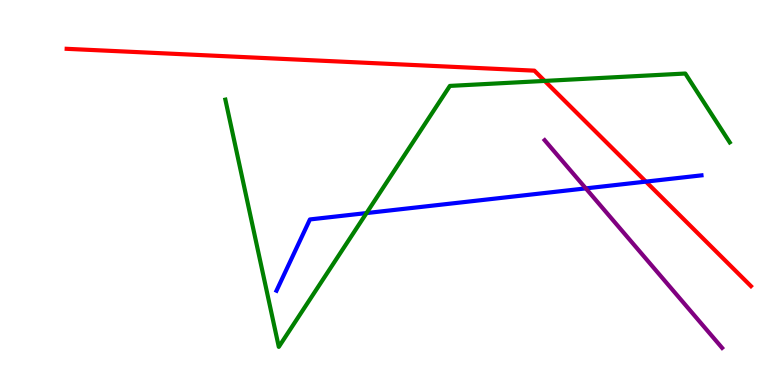[{'lines': ['blue', 'red'], 'intersections': [{'x': 8.33, 'y': 5.28}]}, {'lines': ['green', 'red'], 'intersections': [{'x': 7.03, 'y': 7.9}]}, {'lines': ['purple', 'red'], 'intersections': []}, {'lines': ['blue', 'green'], 'intersections': [{'x': 4.73, 'y': 4.47}]}, {'lines': ['blue', 'purple'], 'intersections': [{'x': 7.56, 'y': 5.11}]}, {'lines': ['green', 'purple'], 'intersections': []}]